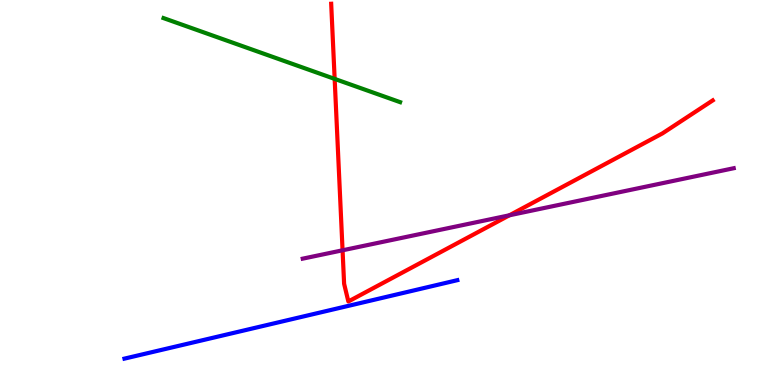[{'lines': ['blue', 'red'], 'intersections': []}, {'lines': ['green', 'red'], 'intersections': [{'x': 4.32, 'y': 7.95}]}, {'lines': ['purple', 'red'], 'intersections': [{'x': 4.42, 'y': 3.5}, {'x': 6.57, 'y': 4.41}]}, {'lines': ['blue', 'green'], 'intersections': []}, {'lines': ['blue', 'purple'], 'intersections': []}, {'lines': ['green', 'purple'], 'intersections': []}]